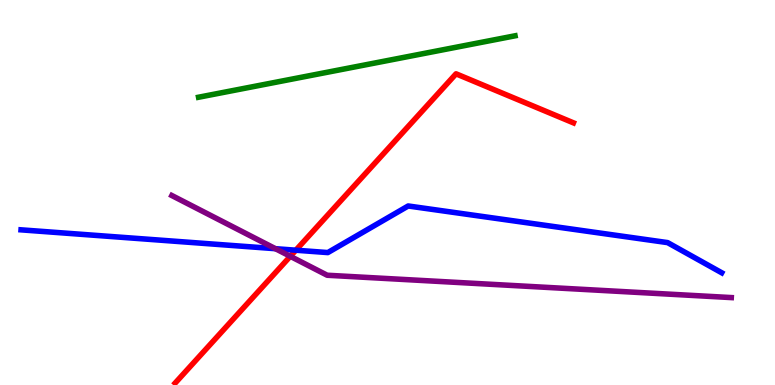[{'lines': ['blue', 'red'], 'intersections': [{'x': 3.82, 'y': 3.5}]}, {'lines': ['green', 'red'], 'intersections': []}, {'lines': ['purple', 'red'], 'intersections': [{'x': 3.75, 'y': 3.34}]}, {'lines': ['blue', 'green'], 'intersections': []}, {'lines': ['blue', 'purple'], 'intersections': [{'x': 3.55, 'y': 3.54}]}, {'lines': ['green', 'purple'], 'intersections': []}]